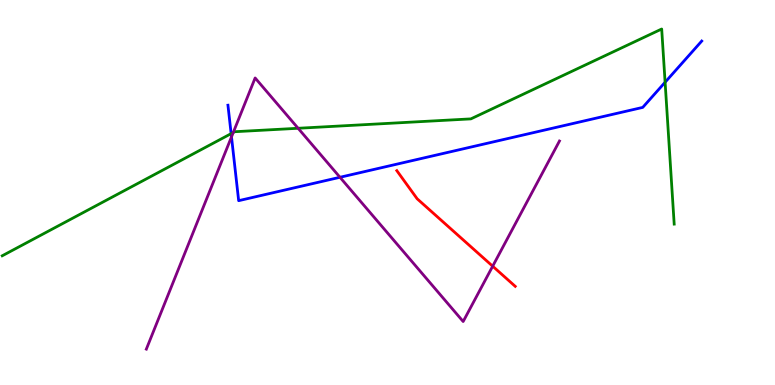[{'lines': ['blue', 'red'], 'intersections': []}, {'lines': ['green', 'red'], 'intersections': []}, {'lines': ['purple', 'red'], 'intersections': [{'x': 6.36, 'y': 3.09}]}, {'lines': ['blue', 'green'], 'intersections': [{'x': 2.98, 'y': 6.53}, {'x': 8.58, 'y': 7.86}]}, {'lines': ['blue', 'purple'], 'intersections': [{'x': 2.99, 'y': 6.44}, {'x': 4.39, 'y': 5.4}]}, {'lines': ['green', 'purple'], 'intersections': [{'x': 3.01, 'y': 6.56}, {'x': 3.85, 'y': 6.67}]}]